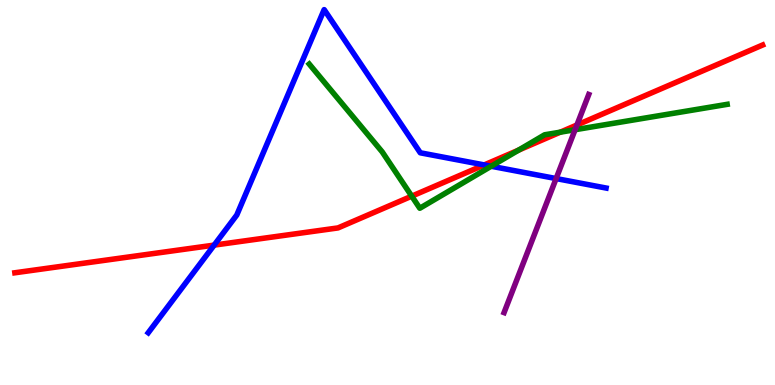[{'lines': ['blue', 'red'], 'intersections': [{'x': 2.76, 'y': 3.63}, {'x': 6.25, 'y': 5.72}]}, {'lines': ['green', 'red'], 'intersections': [{'x': 5.31, 'y': 4.9}, {'x': 6.69, 'y': 6.1}, {'x': 7.23, 'y': 6.57}]}, {'lines': ['purple', 'red'], 'intersections': [{'x': 7.44, 'y': 6.75}]}, {'lines': ['blue', 'green'], 'intersections': [{'x': 6.34, 'y': 5.68}]}, {'lines': ['blue', 'purple'], 'intersections': [{'x': 7.18, 'y': 5.36}]}, {'lines': ['green', 'purple'], 'intersections': [{'x': 7.42, 'y': 6.63}]}]